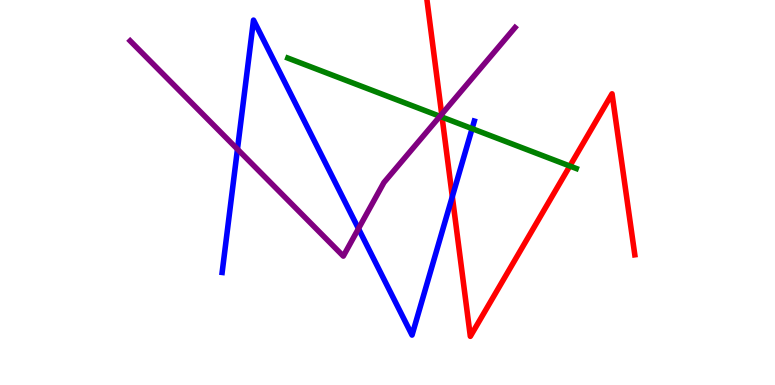[{'lines': ['blue', 'red'], 'intersections': [{'x': 5.84, 'y': 4.89}]}, {'lines': ['green', 'red'], 'intersections': [{'x': 5.7, 'y': 6.96}, {'x': 7.35, 'y': 5.69}]}, {'lines': ['purple', 'red'], 'intersections': [{'x': 5.7, 'y': 7.03}]}, {'lines': ['blue', 'green'], 'intersections': [{'x': 6.09, 'y': 6.66}]}, {'lines': ['blue', 'purple'], 'intersections': [{'x': 3.06, 'y': 6.12}, {'x': 4.63, 'y': 4.06}]}, {'lines': ['green', 'purple'], 'intersections': [{'x': 5.68, 'y': 6.98}]}]